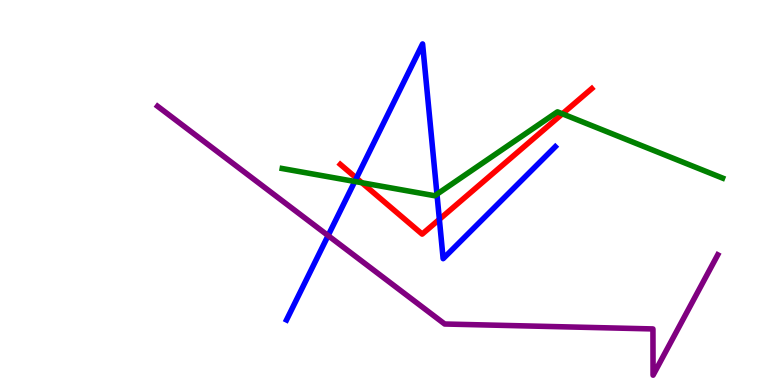[{'lines': ['blue', 'red'], 'intersections': [{'x': 4.6, 'y': 5.37}, {'x': 5.67, 'y': 4.3}]}, {'lines': ['green', 'red'], 'intersections': [{'x': 4.67, 'y': 5.25}, {'x': 7.26, 'y': 7.04}]}, {'lines': ['purple', 'red'], 'intersections': []}, {'lines': ['blue', 'green'], 'intersections': [{'x': 4.58, 'y': 5.29}, {'x': 5.64, 'y': 4.96}]}, {'lines': ['blue', 'purple'], 'intersections': [{'x': 4.23, 'y': 3.88}]}, {'lines': ['green', 'purple'], 'intersections': []}]